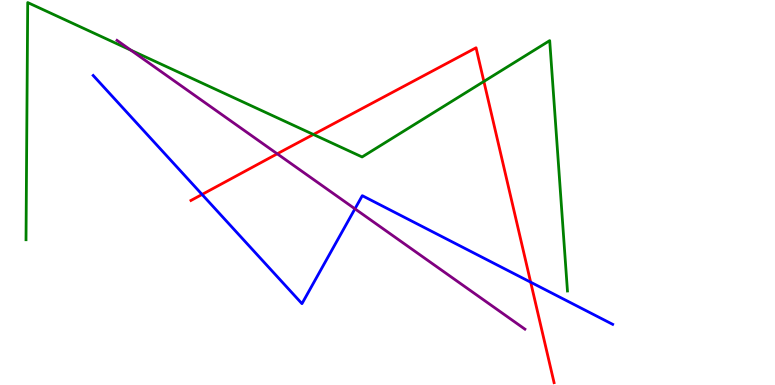[{'lines': ['blue', 'red'], 'intersections': [{'x': 2.61, 'y': 4.95}, {'x': 6.85, 'y': 2.67}]}, {'lines': ['green', 'red'], 'intersections': [{'x': 4.04, 'y': 6.51}, {'x': 6.24, 'y': 7.88}]}, {'lines': ['purple', 'red'], 'intersections': [{'x': 3.58, 'y': 6.0}]}, {'lines': ['blue', 'green'], 'intersections': []}, {'lines': ['blue', 'purple'], 'intersections': [{'x': 4.58, 'y': 4.58}]}, {'lines': ['green', 'purple'], 'intersections': [{'x': 1.69, 'y': 8.7}]}]